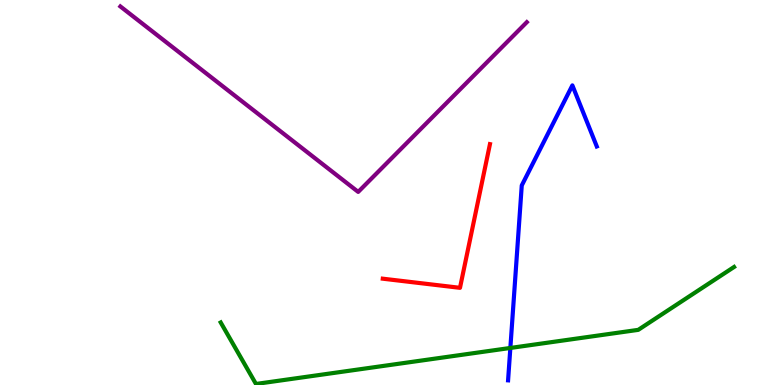[{'lines': ['blue', 'red'], 'intersections': []}, {'lines': ['green', 'red'], 'intersections': []}, {'lines': ['purple', 'red'], 'intersections': []}, {'lines': ['blue', 'green'], 'intersections': [{'x': 6.59, 'y': 0.962}]}, {'lines': ['blue', 'purple'], 'intersections': []}, {'lines': ['green', 'purple'], 'intersections': []}]